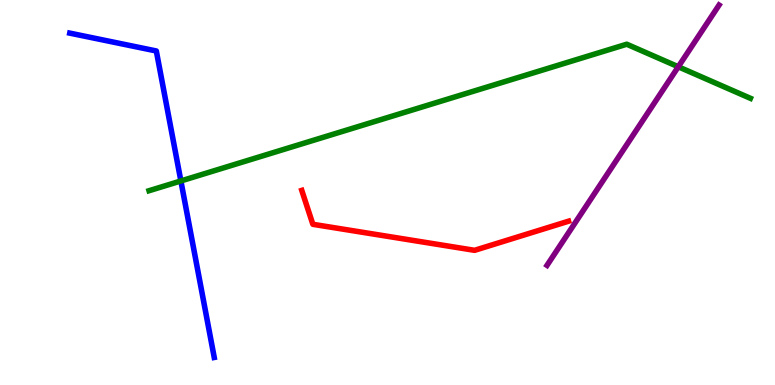[{'lines': ['blue', 'red'], 'intersections': []}, {'lines': ['green', 'red'], 'intersections': []}, {'lines': ['purple', 'red'], 'intersections': []}, {'lines': ['blue', 'green'], 'intersections': [{'x': 2.33, 'y': 5.3}]}, {'lines': ['blue', 'purple'], 'intersections': []}, {'lines': ['green', 'purple'], 'intersections': [{'x': 8.75, 'y': 8.27}]}]